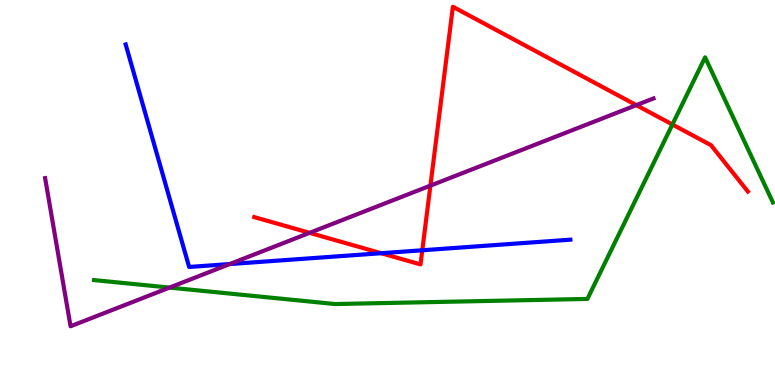[{'lines': ['blue', 'red'], 'intersections': [{'x': 4.92, 'y': 3.42}, {'x': 5.45, 'y': 3.5}]}, {'lines': ['green', 'red'], 'intersections': [{'x': 8.68, 'y': 6.77}]}, {'lines': ['purple', 'red'], 'intersections': [{'x': 3.99, 'y': 3.95}, {'x': 5.55, 'y': 5.18}, {'x': 8.21, 'y': 7.27}]}, {'lines': ['blue', 'green'], 'intersections': []}, {'lines': ['blue', 'purple'], 'intersections': [{'x': 2.96, 'y': 3.14}]}, {'lines': ['green', 'purple'], 'intersections': [{'x': 2.19, 'y': 2.53}]}]